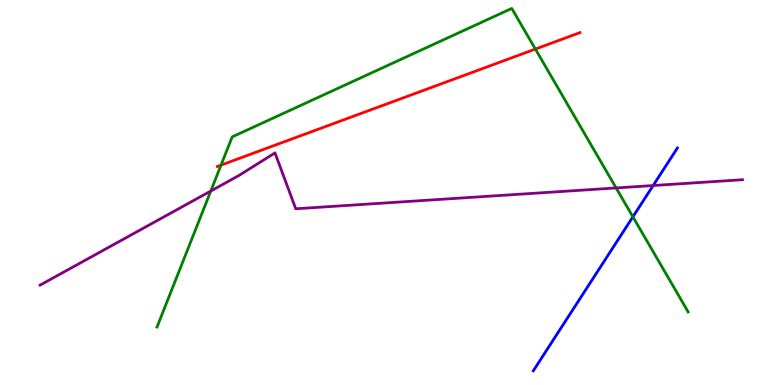[{'lines': ['blue', 'red'], 'intersections': []}, {'lines': ['green', 'red'], 'intersections': [{'x': 2.85, 'y': 5.71}, {'x': 6.91, 'y': 8.73}]}, {'lines': ['purple', 'red'], 'intersections': []}, {'lines': ['blue', 'green'], 'intersections': [{'x': 8.17, 'y': 4.37}]}, {'lines': ['blue', 'purple'], 'intersections': [{'x': 8.43, 'y': 5.18}]}, {'lines': ['green', 'purple'], 'intersections': [{'x': 2.72, 'y': 5.04}, {'x': 7.95, 'y': 5.12}]}]